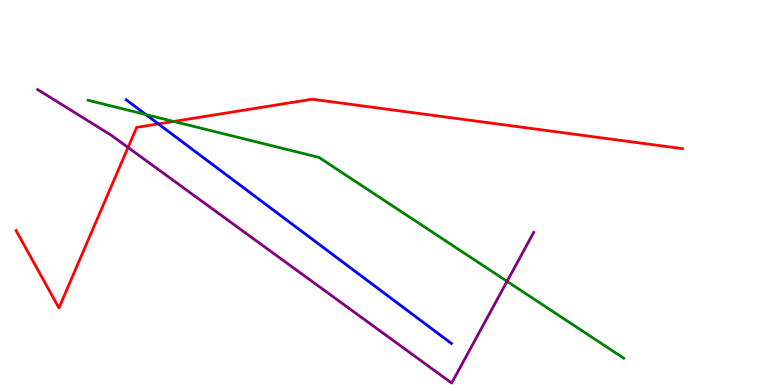[{'lines': ['blue', 'red'], 'intersections': [{'x': 2.04, 'y': 6.78}]}, {'lines': ['green', 'red'], 'intersections': [{'x': 2.24, 'y': 6.85}]}, {'lines': ['purple', 'red'], 'intersections': [{'x': 1.65, 'y': 6.17}]}, {'lines': ['blue', 'green'], 'intersections': [{'x': 1.88, 'y': 7.02}]}, {'lines': ['blue', 'purple'], 'intersections': []}, {'lines': ['green', 'purple'], 'intersections': [{'x': 6.54, 'y': 2.69}]}]